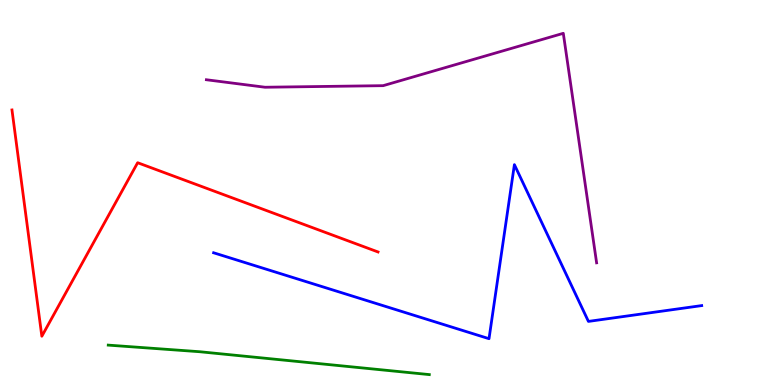[{'lines': ['blue', 'red'], 'intersections': []}, {'lines': ['green', 'red'], 'intersections': []}, {'lines': ['purple', 'red'], 'intersections': []}, {'lines': ['blue', 'green'], 'intersections': []}, {'lines': ['blue', 'purple'], 'intersections': []}, {'lines': ['green', 'purple'], 'intersections': []}]